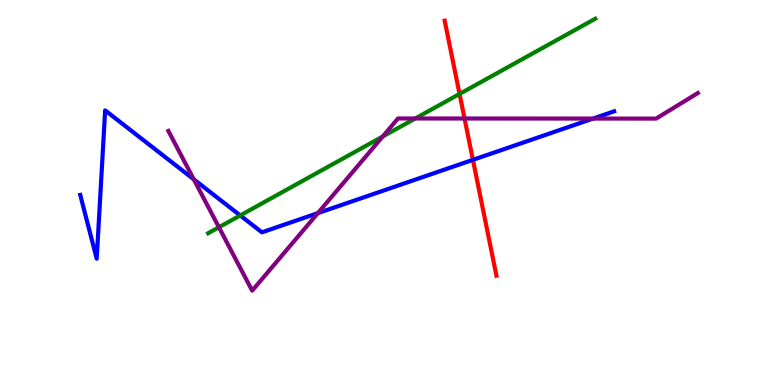[{'lines': ['blue', 'red'], 'intersections': [{'x': 6.1, 'y': 5.85}]}, {'lines': ['green', 'red'], 'intersections': [{'x': 5.93, 'y': 7.56}]}, {'lines': ['purple', 'red'], 'intersections': [{'x': 5.99, 'y': 6.92}]}, {'lines': ['blue', 'green'], 'intersections': [{'x': 3.1, 'y': 4.4}]}, {'lines': ['blue', 'purple'], 'intersections': [{'x': 2.5, 'y': 5.34}, {'x': 4.1, 'y': 4.46}, {'x': 7.65, 'y': 6.92}]}, {'lines': ['green', 'purple'], 'intersections': [{'x': 2.82, 'y': 4.1}, {'x': 4.94, 'y': 6.45}, {'x': 5.36, 'y': 6.92}]}]